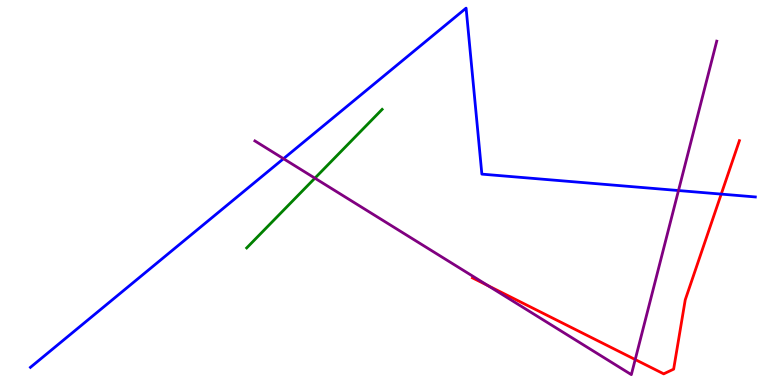[{'lines': ['blue', 'red'], 'intersections': [{'x': 9.31, 'y': 4.96}]}, {'lines': ['green', 'red'], 'intersections': []}, {'lines': ['purple', 'red'], 'intersections': [{'x': 6.3, 'y': 2.58}, {'x': 8.2, 'y': 0.661}]}, {'lines': ['blue', 'green'], 'intersections': []}, {'lines': ['blue', 'purple'], 'intersections': [{'x': 3.66, 'y': 5.88}, {'x': 8.75, 'y': 5.05}]}, {'lines': ['green', 'purple'], 'intersections': [{'x': 4.06, 'y': 5.37}]}]